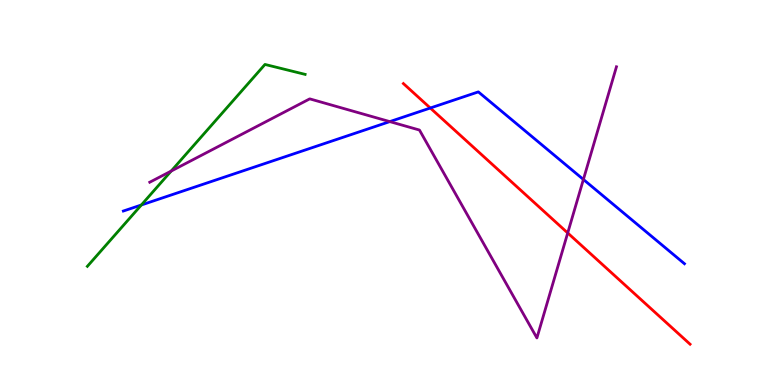[{'lines': ['blue', 'red'], 'intersections': [{'x': 5.55, 'y': 7.19}]}, {'lines': ['green', 'red'], 'intersections': []}, {'lines': ['purple', 'red'], 'intersections': [{'x': 7.33, 'y': 3.95}]}, {'lines': ['blue', 'green'], 'intersections': [{'x': 1.82, 'y': 4.68}]}, {'lines': ['blue', 'purple'], 'intersections': [{'x': 5.03, 'y': 6.84}, {'x': 7.53, 'y': 5.34}]}, {'lines': ['green', 'purple'], 'intersections': [{'x': 2.21, 'y': 5.56}]}]